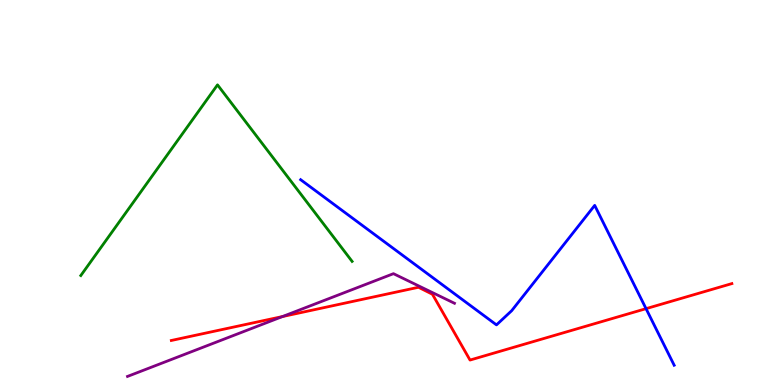[{'lines': ['blue', 'red'], 'intersections': [{'x': 8.34, 'y': 1.98}]}, {'lines': ['green', 'red'], 'intersections': []}, {'lines': ['purple', 'red'], 'intersections': [{'x': 3.65, 'y': 1.78}]}, {'lines': ['blue', 'green'], 'intersections': []}, {'lines': ['blue', 'purple'], 'intersections': []}, {'lines': ['green', 'purple'], 'intersections': []}]